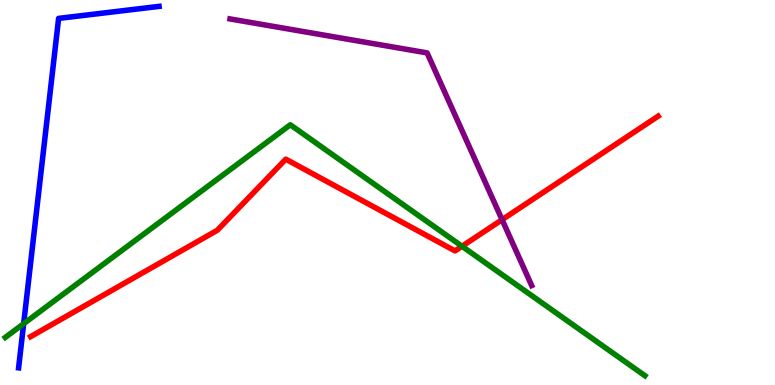[{'lines': ['blue', 'red'], 'intersections': []}, {'lines': ['green', 'red'], 'intersections': [{'x': 5.96, 'y': 3.6}]}, {'lines': ['purple', 'red'], 'intersections': [{'x': 6.48, 'y': 4.29}]}, {'lines': ['blue', 'green'], 'intersections': [{'x': 0.305, 'y': 1.59}]}, {'lines': ['blue', 'purple'], 'intersections': []}, {'lines': ['green', 'purple'], 'intersections': []}]